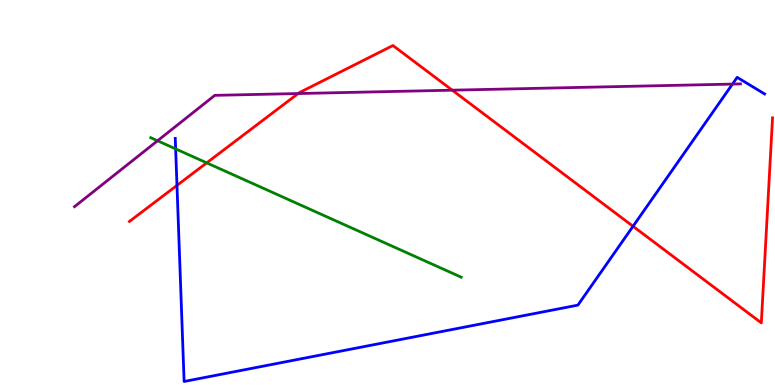[{'lines': ['blue', 'red'], 'intersections': [{'x': 2.28, 'y': 5.18}, {'x': 8.17, 'y': 4.12}]}, {'lines': ['green', 'red'], 'intersections': [{'x': 2.67, 'y': 5.77}]}, {'lines': ['purple', 'red'], 'intersections': [{'x': 3.85, 'y': 7.57}, {'x': 5.84, 'y': 7.66}]}, {'lines': ['blue', 'green'], 'intersections': [{'x': 2.27, 'y': 6.13}]}, {'lines': ['blue', 'purple'], 'intersections': [{'x': 9.45, 'y': 7.82}]}, {'lines': ['green', 'purple'], 'intersections': [{'x': 2.03, 'y': 6.34}]}]